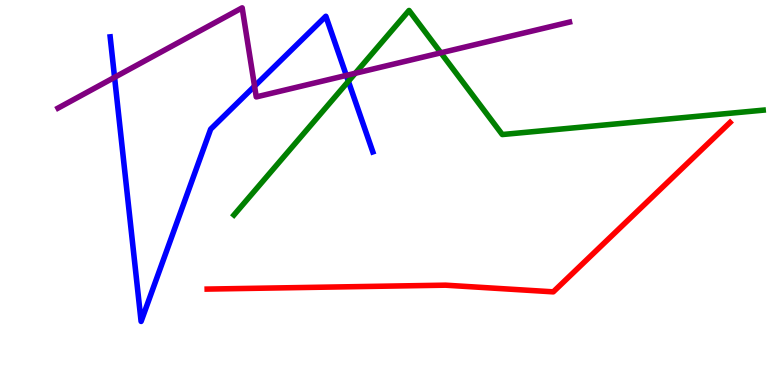[{'lines': ['blue', 'red'], 'intersections': []}, {'lines': ['green', 'red'], 'intersections': []}, {'lines': ['purple', 'red'], 'intersections': []}, {'lines': ['blue', 'green'], 'intersections': [{'x': 4.5, 'y': 7.89}]}, {'lines': ['blue', 'purple'], 'intersections': [{'x': 1.48, 'y': 7.99}, {'x': 3.28, 'y': 7.76}, {'x': 4.47, 'y': 8.04}]}, {'lines': ['green', 'purple'], 'intersections': [{'x': 4.58, 'y': 8.1}, {'x': 5.69, 'y': 8.63}]}]